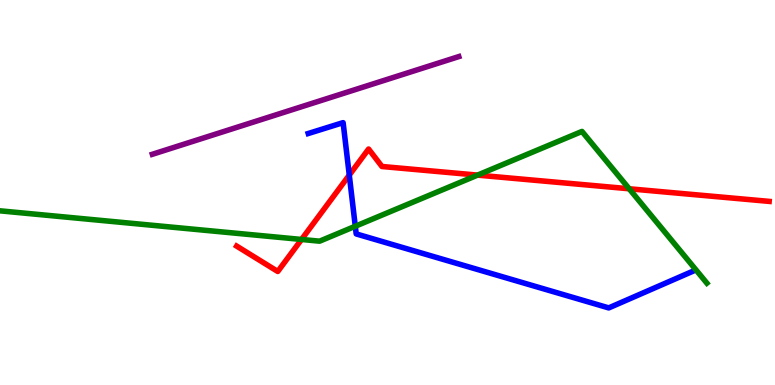[{'lines': ['blue', 'red'], 'intersections': [{'x': 4.51, 'y': 5.45}]}, {'lines': ['green', 'red'], 'intersections': [{'x': 3.89, 'y': 3.78}, {'x': 6.16, 'y': 5.45}, {'x': 8.12, 'y': 5.1}]}, {'lines': ['purple', 'red'], 'intersections': []}, {'lines': ['blue', 'green'], 'intersections': [{'x': 4.58, 'y': 4.12}]}, {'lines': ['blue', 'purple'], 'intersections': []}, {'lines': ['green', 'purple'], 'intersections': []}]